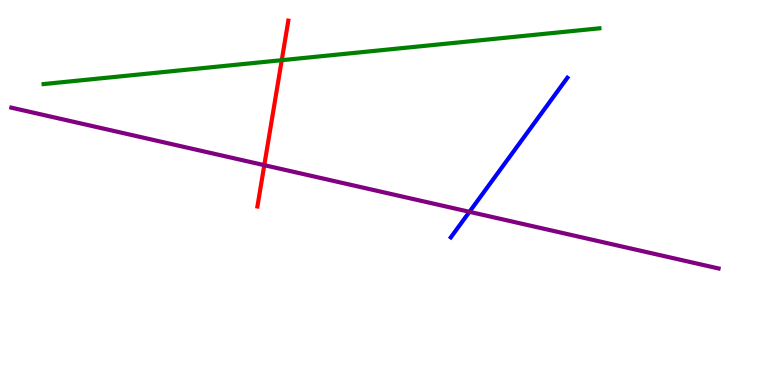[{'lines': ['blue', 'red'], 'intersections': []}, {'lines': ['green', 'red'], 'intersections': [{'x': 3.64, 'y': 8.44}]}, {'lines': ['purple', 'red'], 'intersections': [{'x': 3.41, 'y': 5.71}]}, {'lines': ['blue', 'green'], 'intersections': []}, {'lines': ['blue', 'purple'], 'intersections': [{'x': 6.06, 'y': 4.5}]}, {'lines': ['green', 'purple'], 'intersections': []}]